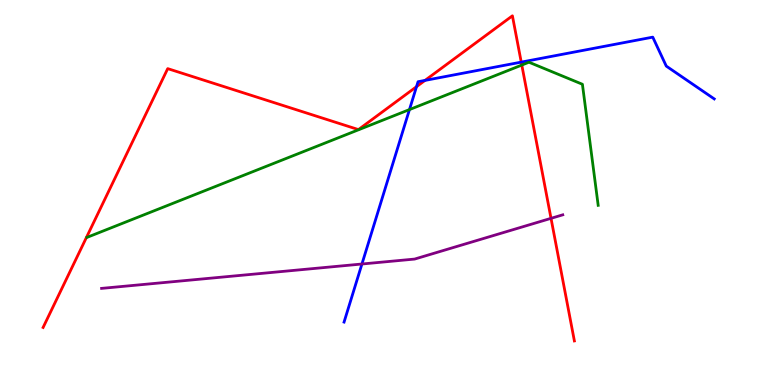[{'lines': ['blue', 'red'], 'intersections': [{'x': 5.37, 'y': 7.75}, {'x': 5.48, 'y': 7.91}, {'x': 6.73, 'y': 8.39}]}, {'lines': ['green', 'red'], 'intersections': [{'x': 6.73, 'y': 8.31}]}, {'lines': ['purple', 'red'], 'intersections': [{'x': 7.11, 'y': 4.33}]}, {'lines': ['blue', 'green'], 'intersections': [{'x': 5.28, 'y': 7.15}]}, {'lines': ['blue', 'purple'], 'intersections': [{'x': 4.67, 'y': 3.14}]}, {'lines': ['green', 'purple'], 'intersections': []}]